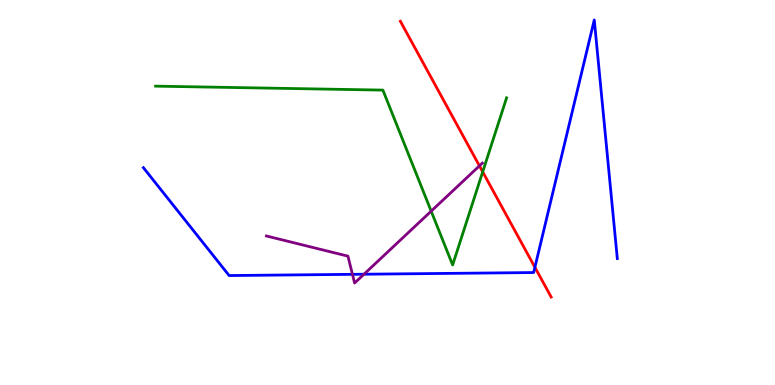[{'lines': ['blue', 'red'], 'intersections': [{'x': 6.9, 'y': 3.06}]}, {'lines': ['green', 'red'], 'intersections': [{'x': 6.23, 'y': 5.54}]}, {'lines': ['purple', 'red'], 'intersections': [{'x': 6.19, 'y': 5.69}]}, {'lines': ['blue', 'green'], 'intersections': []}, {'lines': ['blue', 'purple'], 'intersections': [{'x': 4.55, 'y': 2.87}, {'x': 4.7, 'y': 2.88}]}, {'lines': ['green', 'purple'], 'intersections': [{'x': 5.56, 'y': 4.52}]}]